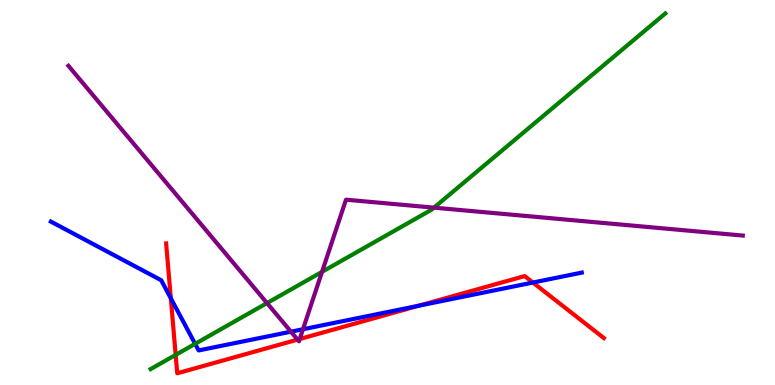[{'lines': ['blue', 'red'], 'intersections': [{'x': 2.2, 'y': 2.25}, {'x': 5.4, 'y': 2.06}, {'x': 6.88, 'y': 2.66}]}, {'lines': ['green', 'red'], 'intersections': [{'x': 2.27, 'y': 0.782}]}, {'lines': ['purple', 'red'], 'intersections': [{'x': 3.84, 'y': 1.18}, {'x': 3.87, 'y': 1.19}]}, {'lines': ['blue', 'green'], 'intersections': [{'x': 2.52, 'y': 1.07}]}, {'lines': ['blue', 'purple'], 'intersections': [{'x': 3.75, 'y': 1.38}, {'x': 3.91, 'y': 1.45}]}, {'lines': ['green', 'purple'], 'intersections': [{'x': 3.45, 'y': 2.13}, {'x': 4.16, 'y': 2.94}, {'x': 5.6, 'y': 4.61}]}]